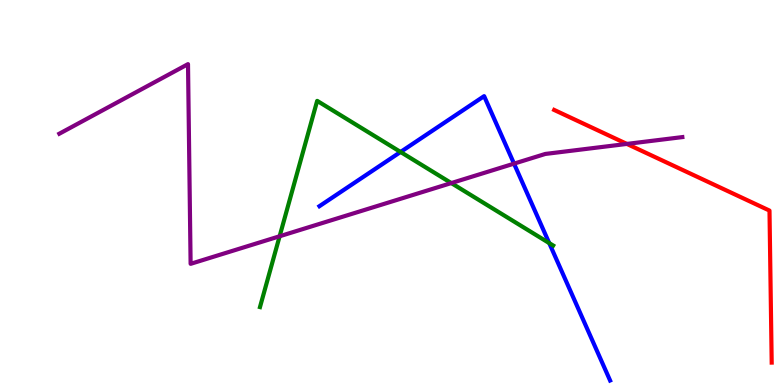[{'lines': ['blue', 'red'], 'intersections': []}, {'lines': ['green', 'red'], 'intersections': []}, {'lines': ['purple', 'red'], 'intersections': [{'x': 8.09, 'y': 6.26}]}, {'lines': ['blue', 'green'], 'intersections': [{'x': 5.17, 'y': 6.05}, {'x': 7.09, 'y': 3.69}]}, {'lines': ['blue', 'purple'], 'intersections': [{'x': 6.63, 'y': 5.75}]}, {'lines': ['green', 'purple'], 'intersections': [{'x': 3.61, 'y': 3.86}, {'x': 5.82, 'y': 5.24}]}]